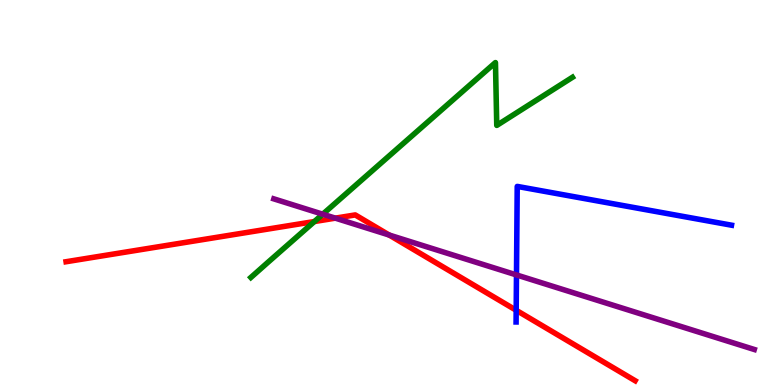[{'lines': ['blue', 'red'], 'intersections': [{'x': 6.66, 'y': 1.94}]}, {'lines': ['green', 'red'], 'intersections': [{'x': 4.06, 'y': 4.25}]}, {'lines': ['purple', 'red'], 'intersections': [{'x': 4.33, 'y': 4.33}, {'x': 5.02, 'y': 3.9}]}, {'lines': ['blue', 'green'], 'intersections': []}, {'lines': ['blue', 'purple'], 'intersections': [{'x': 6.66, 'y': 2.86}]}, {'lines': ['green', 'purple'], 'intersections': [{'x': 4.16, 'y': 4.44}]}]